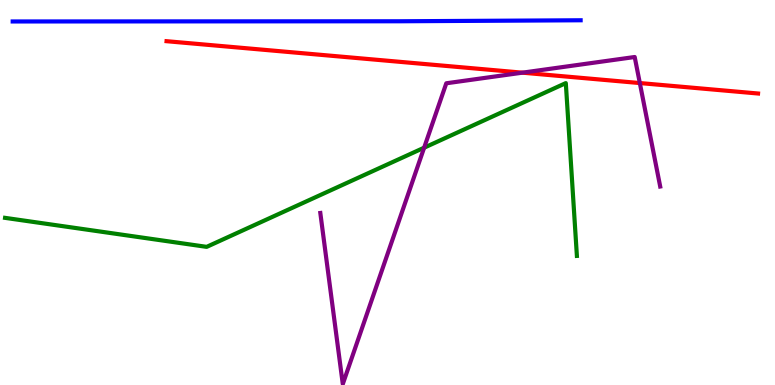[{'lines': ['blue', 'red'], 'intersections': []}, {'lines': ['green', 'red'], 'intersections': []}, {'lines': ['purple', 'red'], 'intersections': [{'x': 6.74, 'y': 8.11}, {'x': 8.26, 'y': 7.84}]}, {'lines': ['blue', 'green'], 'intersections': []}, {'lines': ['blue', 'purple'], 'intersections': []}, {'lines': ['green', 'purple'], 'intersections': [{'x': 5.47, 'y': 6.16}]}]